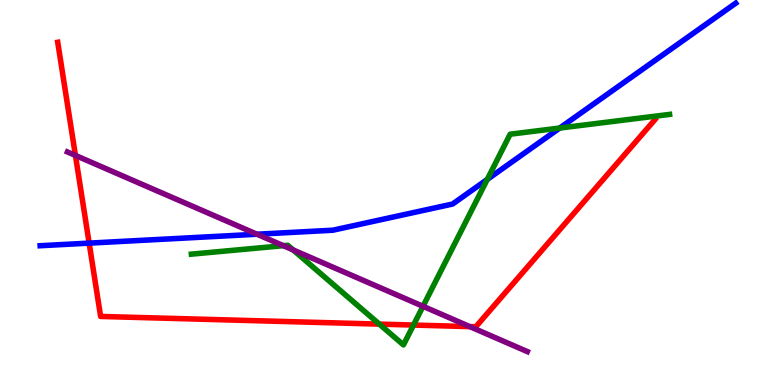[{'lines': ['blue', 'red'], 'intersections': [{'x': 1.15, 'y': 3.68}]}, {'lines': ['green', 'red'], 'intersections': [{'x': 4.89, 'y': 1.58}, {'x': 5.34, 'y': 1.56}]}, {'lines': ['purple', 'red'], 'intersections': [{'x': 0.973, 'y': 5.96}, {'x': 6.06, 'y': 1.52}]}, {'lines': ['blue', 'green'], 'intersections': [{'x': 6.29, 'y': 5.34}, {'x': 7.22, 'y': 6.67}]}, {'lines': ['blue', 'purple'], 'intersections': [{'x': 3.32, 'y': 3.92}]}, {'lines': ['green', 'purple'], 'intersections': [{'x': 3.66, 'y': 3.62}, {'x': 3.78, 'y': 3.51}, {'x': 5.46, 'y': 2.04}]}]